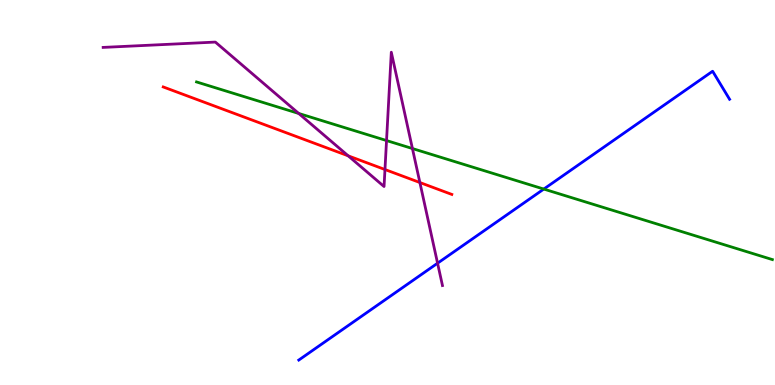[{'lines': ['blue', 'red'], 'intersections': []}, {'lines': ['green', 'red'], 'intersections': []}, {'lines': ['purple', 'red'], 'intersections': [{'x': 4.49, 'y': 5.95}, {'x': 4.97, 'y': 5.6}, {'x': 5.42, 'y': 5.26}]}, {'lines': ['blue', 'green'], 'intersections': [{'x': 7.02, 'y': 5.09}]}, {'lines': ['blue', 'purple'], 'intersections': [{'x': 5.65, 'y': 3.16}]}, {'lines': ['green', 'purple'], 'intersections': [{'x': 3.85, 'y': 7.05}, {'x': 4.99, 'y': 6.35}, {'x': 5.32, 'y': 6.14}]}]